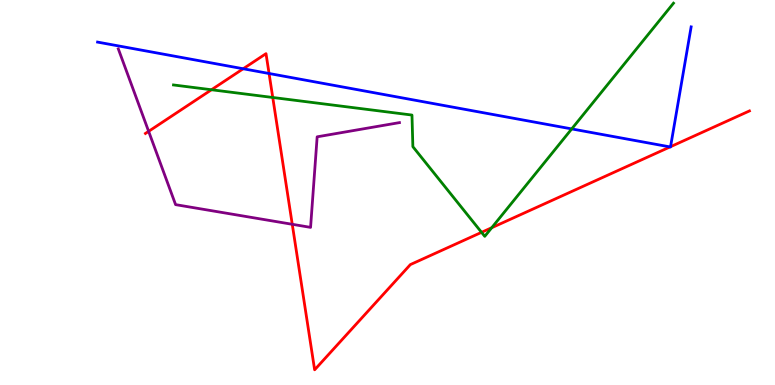[{'lines': ['blue', 'red'], 'intersections': [{'x': 3.14, 'y': 8.21}, {'x': 3.47, 'y': 8.09}, {'x': 8.65, 'y': 6.18}, {'x': 8.65, 'y': 6.19}]}, {'lines': ['green', 'red'], 'intersections': [{'x': 2.73, 'y': 7.67}, {'x': 3.52, 'y': 7.47}, {'x': 6.21, 'y': 3.97}, {'x': 6.34, 'y': 4.09}]}, {'lines': ['purple', 'red'], 'intersections': [{'x': 1.92, 'y': 6.59}, {'x': 3.77, 'y': 4.17}]}, {'lines': ['blue', 'green'], 'intersections': [{'x': 7.38, 'y': 6.65}]}, {'lines': ['blue', 'purple'], 'intersections': []}, {'lines': ['green', 'purple'], 'intersections': []}]